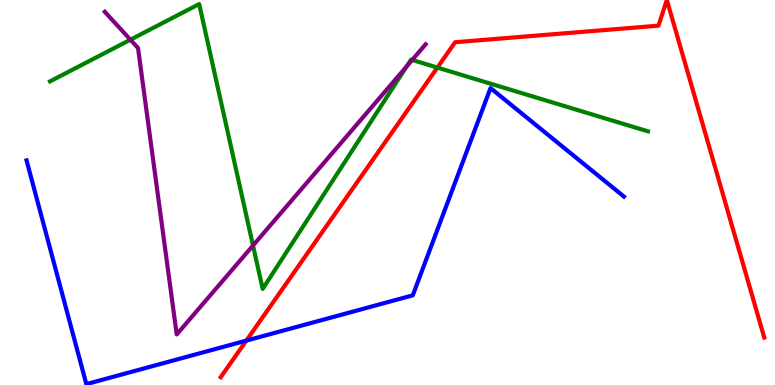[{'lines': ['blue', 'red'], 'intersections': [{'x': 3.18, 'y': 1.15}]}, {'lines': ['green', 'red'], 'intersections': [{'x': 5.64, 'y': 8.24}]}, {'lines': ['purple', 'red'], 'intersections': []}, {'lines': ['blue', 'green'], 'intersections': []}, {'lines': ['blue', 'purple'], 'intersections': []}, {'lines': ['green', 'purple'], 'intersections': [{'x': 1.68, 'y': 8.97}, {'x': 3.26, 'y': 3.62}, {'x': 5.25, 'y': 8.27}, {'x': 5.32, 'y': 8.44}]}]